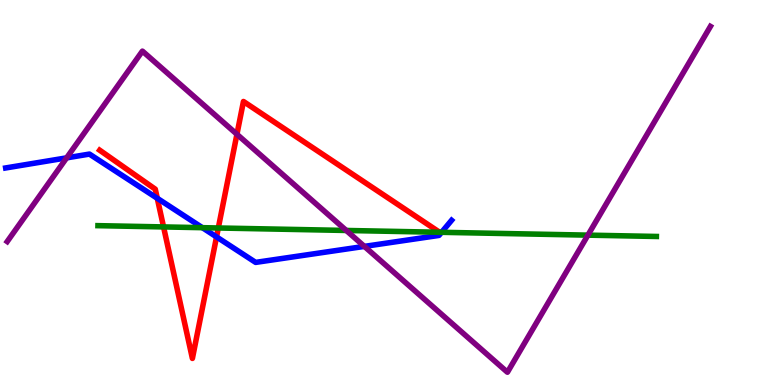[{'lines': ['blue', 'red'], 'intersections': [{'x': 2.03, 'y': 4.85}, {'x': 2.79, 'y': 3.85}]}, {'lines': ['green', 'red'], 'intersections': [{'x': 2.11, 'y': 4.11}, {'x': 2.82, 'y': 4.08}]}, {'lines': ['purple', 'red'], 'intersections': [{'x': 3.06, 'y': 6.51}]}, {'lines': ['blue', 'green'], 'intersections': [{'x': 2.61, 'y': 4.09}, {'x': 5.7, 'y': 3.97}]}, {'lines': ['blue', 'purple'], 'intersections': [{'x': 0.86, 'y': 5.9}, {'x': 4.7, 'y': 3.6}]}, {'lines': ['green', 'purple'], 'intersections': [{'x': 4.47, 'y': 4.01}, {'x': 7.59, 'y': 3.89}]}]